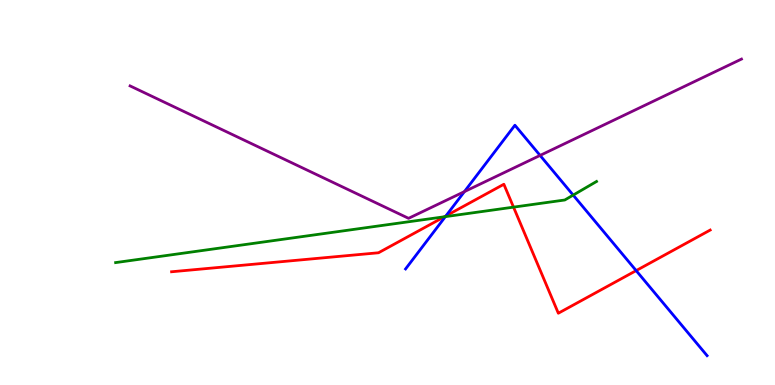[{'lines': ['blue', 'red'], 'intersections': [{'x': 5.75, 'y': 4.39}, {'x': 8.21, 'y': 2.97}]}, {'lines': ['green', 'red'], 'intersections': [{'x': 5.73, 'y': 4.37}, {'x': 6.63, 'y': 4.62}]}, {'lines': ['purple', 'red'], 'intersections': []}, {'lines': ['blue', 'green'], 'intersections': [{'x': 5.75, 'y': 4.37}, {'x': 7.4, 'y': 4.93}]}, {'lines': ['blue', 'purple'], 'intersections': [{'x': 5.99, 'y': 5.02}, {'x': 6.97, 'y': 5.96}]}, {'lines': ['green', 'purple'], 'intersections': []}]